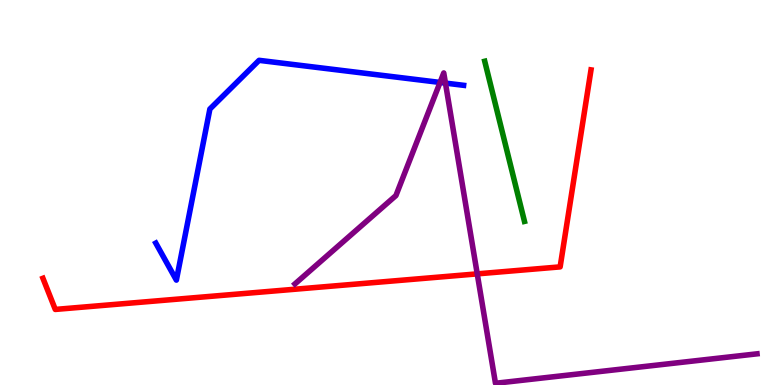[{'lines': ['blue', 'red'], 'intersections': []}, {'lines': ['green', 'red'], 'intersections': []}, {'lines': ['purple', 'red'], 'intersections': [{'x': 6.16, 'y': 2.89}]}, {'lines': ['blue', 'green'], 'intersections': []}, {'lines': ['blue', 'purple'], 'intersections': [{'x': 5.68, 'y': 7.86}, {'x': 5.75, 'y': 7.84}]}, {'lines': ['green', 'purple'], 'intersections': []}]